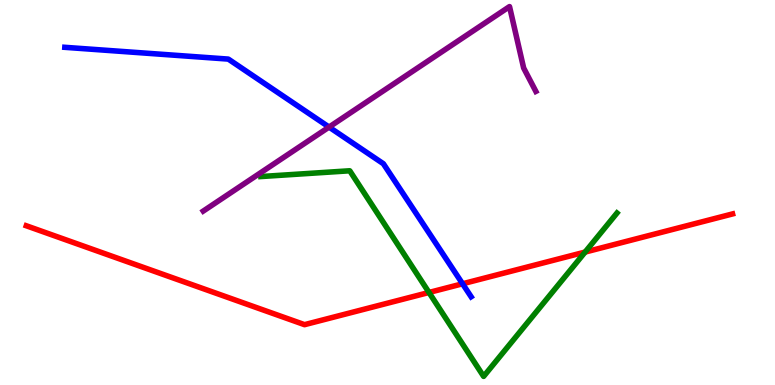[{'lines': ['blue', 'red'], 'intersections': [{'x': 5.97, 'y': 2.63}]}, {'lines': ['green', 'red'], 'intersections': [{'x': 5.54, 'y': 2.4}, {'x': 7.55, 'y': 3.45}]}, {'lines': ['purple', 'red'], 'intersections': []}, {'lines': ['blue', 'green'], 'intersections': []}, {'lines': ['blue', 'purple'], 'intersections': [{'x': 4.25, 'y': 6.7}]}, {'lines': ['green', 'purple'], 'intersections': []}]